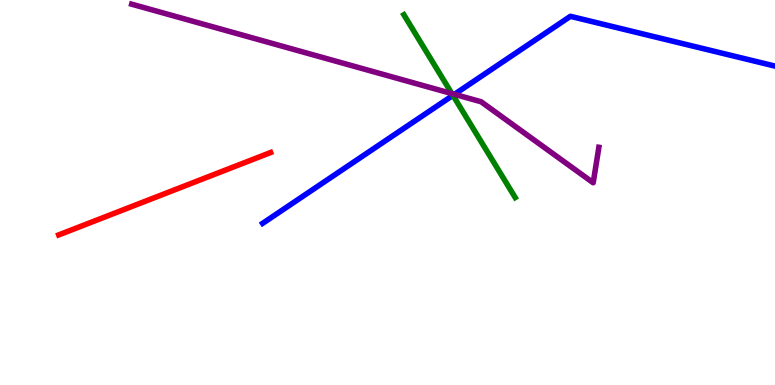[{'lines': ['blue', 'red'], 'intersections': []}, {'lines': ['green', 'red'], 'intersections': []}, {'lines': ['purple', 'red'], 'intersections': []}, {'lines': ['blue', 'green'], 'intersections': [{'x': 5.84, 'y': 7.52}]}, {'lines': ['blue', 'purple'], 'intersections': [{'x': 5.86, 'y': 7.55}]}, {'lines': ['green', 'purple'], 'intersections': [{'x': 5.83, 'y': 7.57}]}]